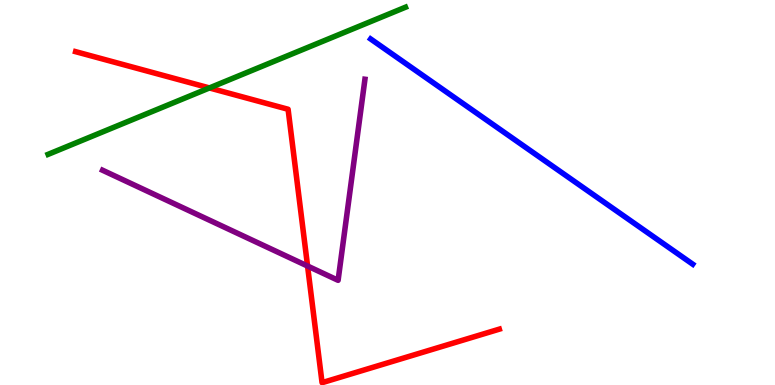[{'lines': ['blue', 'red'], 'intersections': []}, {'lines': ['green', 'red'], 'intersections': [{'x': 2.7, 'y': 7.72}]}, {'lines': ['purple', 'red'], 'intersections': [{'x': 3.97, 'y': 3.09}]}, {'lines': ['blue', 'green'], 'intersections': []}, {'lines': ['blue', 'purple'], 'intersections': []}, {'lines': ['green', 'purple'], 'intersections': []}]